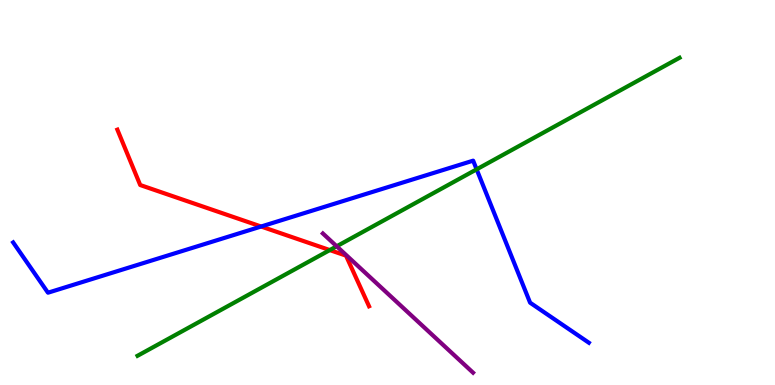[{'lines': ['blue', 'red'], 'intersections': [{'x': 3.37, 'y': 4.12}]}, {'lines': ['green', 'red'], 'intersections': [{'x': 4.26, 'y': 3.5}]}, {'lines': ['purple', 'red'], 'intersections': []}, {'lines': ['blue', 'green'], 'intersections': [{'x': 6.15, 'y': 5.6}]}, {'lines': ['blue', 'purple'], 'intersections': []}, {'lines': ['green', 'purple'], 'intersections': [{'x': 4.34, 'y': 3.6}]}]